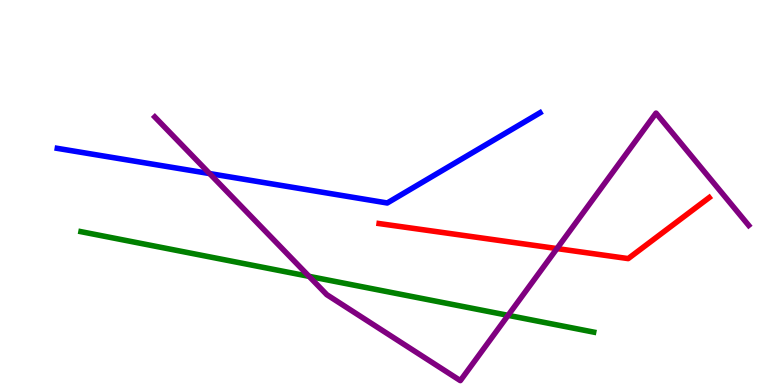[{'lines': ['blue', 'red'], 'intersections': []}, {'lines': ['green', 'red'], 'intersections': []}, {'lines': ['purple', 'red'], 'intersections': [{'x': 7.19, 'y': 3.54}]}, {'lines': ['blue', 'green'], 'intersections': []}, {'lines': ['blue', 'purple'], 'intersections': [{'x': 2.7, 'y': 5.49}]}, {'lines': ['green', 'purple'], 'intersections': [{'x': 3.99, 'y': 2.82}, {'x': 6.56, 'y': 1.81}]}]